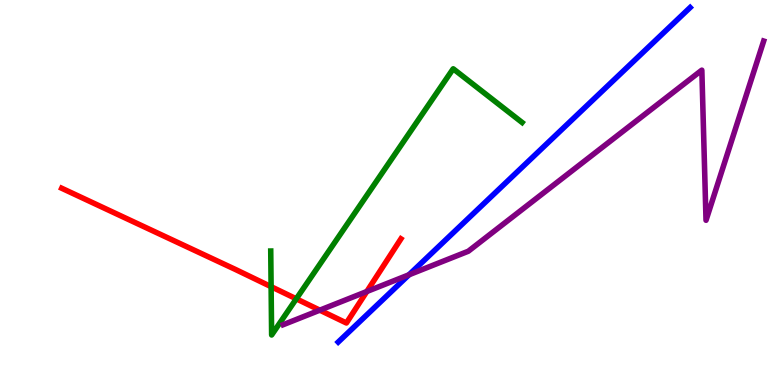[{'lines': ['blue', 'red'], 'intersections': []}, {'lines': ['green', 'red'], 'intersections': [{'x': 3.5, 'y': 2.55}, {'x': 3.82, 'y': 2.24}]}, {'lines': ['purple', 'red'], 'intersections': [{'x': 4.13, 'y': 1.94}, {'x': 4.73, 'y': 2.43}]}, {'lines': ['blue', 'green'], 'intersections': []}, {'lines': ['blue', 'purple'], 'intersections': [{'x': 5.28, 'y': 2.86}]}, {'lines': ['green', 'purple'], 'intersections': []}]